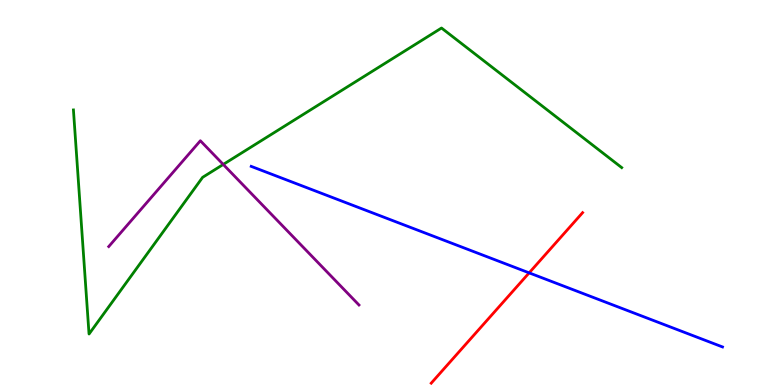[{'lines': ['blue', 'red'], 'intersections': [{'x': 6.83, 'y': 2.91}]}, {'lines': ['green', 'red'], 'intersections': []}, {'lines': ['purple', 'red'], 'intersections': []}, {'lines': ['blue', 'green'], 'intersections': []}, {'lines': ['blue', 'purple'], 'intersections': []}, {'lines': ['green', 'purple'], 'intersections': [{'x': 2.88, 'y': 5.73}]}]